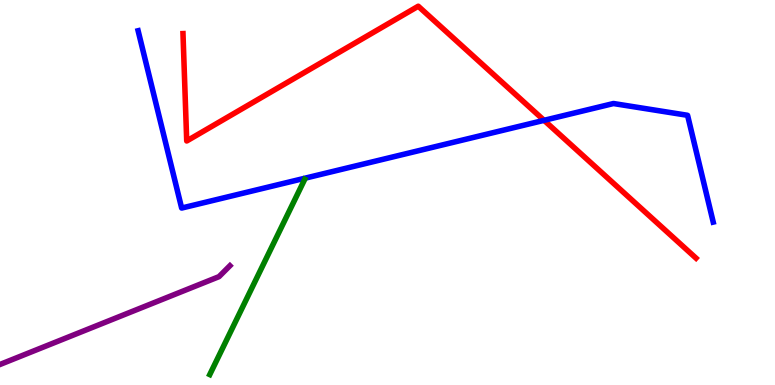[{'lines': ['blue', 'red'], 'intersections': [{'x': 7.02, 'y': 6.87}]}, {'lines': ['green', 'red'], 'intersections': []}, {'lines': ['purple', 'red'], 'intersections': []}, {'lines': ['blue', 'green'], 'intersections': []}, {'lines': ['blue', 'purple'], 'intersections': []}, {'lines': ['green', 'purple'], 'intersections': []}]